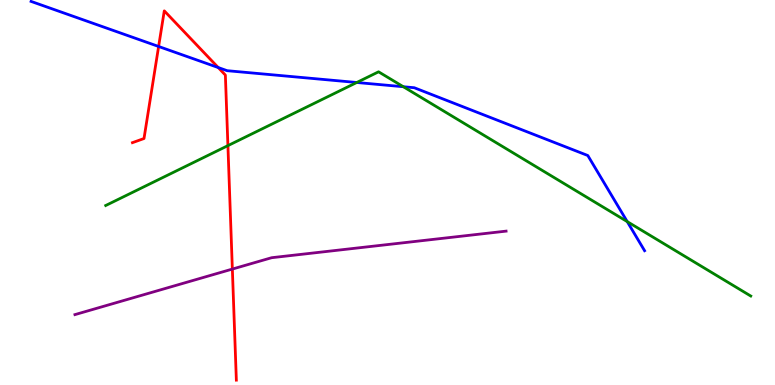[{'lines': ['blue', 'red'], 'intersections': [{'x': 2.05, 'y': 8.79}, {'x': 2.82, 'y': 8.25}]}, {'lines': ['green', 'red'], 'intersections': [{'x': 2.94, 'y': 6.22}]}, {'lines': ['purple', 'red'], 'intersections': [{'x': 3.0, 'y': 3.01}]}, {'lines': ['blue', 'green'], 'intersections': [{'x': 4.6, 'y': 7.86}, {'x': 5.2, 'y': 7.75}, {'x': 8.09, 'y': 4.24}]}, {'lines': ['blue', 'purple'], 'intersections': []}, {'lines': ['green', 'purple'], 'intersections': []}]